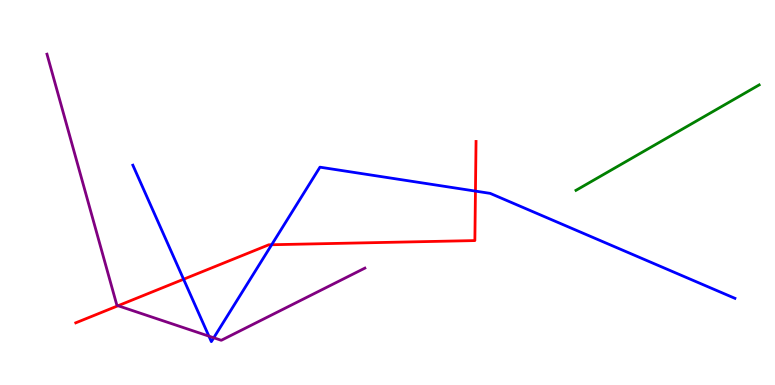[{'lines': ['blue', 'red'], 'intersections': [{'x': 2.37, 'y': 2.75}, {'x': 3.51, 'y': 3.64}, {'x': 6.13, 'y': 5.04}]}, {'lines': ['green', 'red'], 'intersections': []}, {'lines': ['purple', 'red'], 'intersections': [{'x': 1.52, 'y': 2.06}]}, {'lines': ['blue', 'green'], 'intersections': []}, {'lines': ['blue', 'purple'], 'intersections': [{'x': 2.7, 'y': 1.27}, {'x': 2.76, 'y': 1.23}]}, {'lines': ['green', 'purple'], 'intersections': []}]